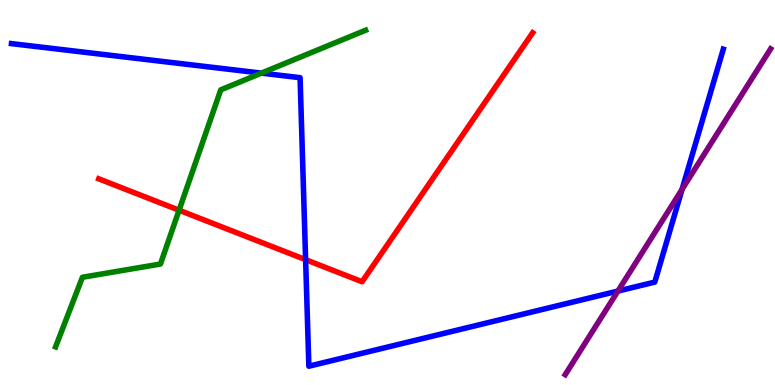[{'lines': ['blue', 'red'], 'intersections': [{'x': 3.94, 'y': 3.26}]}, {'lines': ['green', 'red'], 'intersections': [{'x': 2.31, 'y': 4.54}]}, {'lines': ['purple', 'red'], 'intersections': []}, {'lines': ['blue', 'green'], 'intersections': [{'x': 3.37, 'y': 8.1}]}, {'lines': ['blue', 'purple'], 'intersections': [{'x': 7.97, 'y': 2.44}, {'x': 8.8, 'y': 5.08}]}, {'lines': ['green', 'purple'], 'intersections': []}]